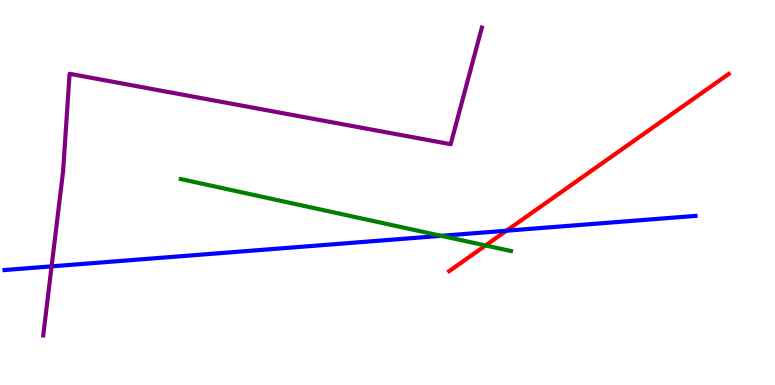[{'lines': ['blue', 'red'], 'intersections': [{'x': 6.54, 'y': 4.01}]}, {'lines': ['green', 'red'], 'intersections': [{'x': 6.27, 'y': 3.62}]}, {'lines': ['purple', 'red'], 'intersections': []}, {'lines': ['blue', 'green'], 'intersections': [{'x': 5.69, 'y': 3.87}]}, {'lines': ['blue', 'purple'], 'intersections': [{'x': 0.666, 'y': 3.08}]}, {'lines': ['green', 'purple'], 'intersections': []}]